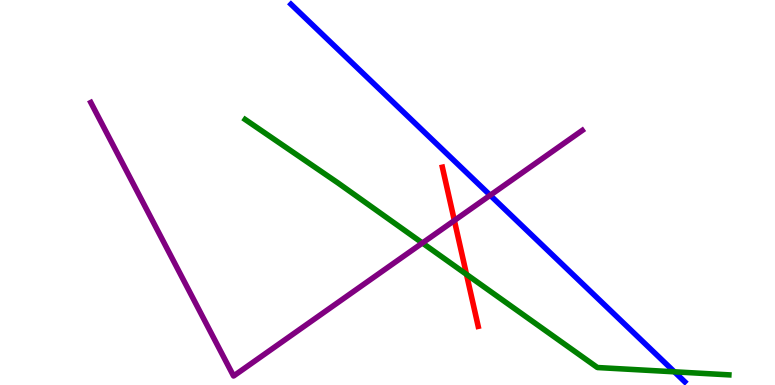[{'lines': ['blue', 'red'], 'intersections': []}, {'lines': ['green', 'red'], 'intersections': [{'x': 6.02, 'y': 2.87}]}, {'lines': ['purple', 'red'], 'intersections': [{'x': 5.86, 'y': 4.27}]}, {'lines': ['blue', 'green'], 'intersections': [{'x': 8.7, 'y': 0.342}]}, {'lines': ['blue', 'purple'], 'intersections': [{'x': 6.33, 'y': 4.93}]}, {'lines': ['green', 'purple'], 'intersections': [{'x': 5.45, 'y': 3.69}]}]